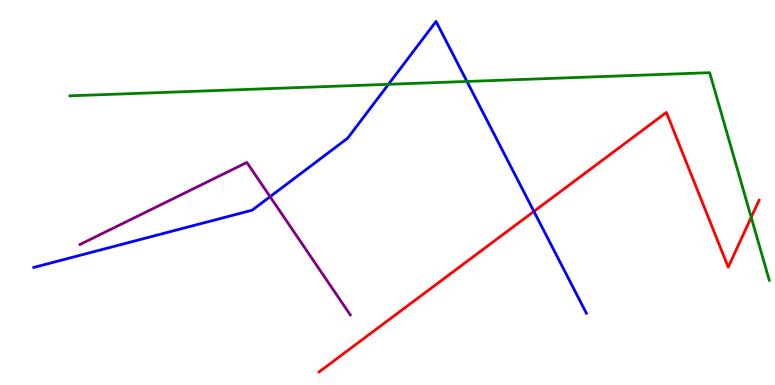[{'lines': ['blue', 'red'], 'intersections': [{'x': 6.89, 'y': 4.51}]}, {'lines': ['green', 'red'], 'intersections': [{'x': 9.69, 'y': 4.36}]}, {'lines': ['purple', 'red'], 'intersections': []}, {'lines': ['blue', 'green'], 'intersections': [{'x': 5.01, 'y': 7.81}, {'x': 6.03, 'y': 7.88}]}, {'lines': ['blue', 'purple'], 'intersections': [{'x': 3.48, 'y': 4.89}]}, {'lines': ['green', 'purple'], 'intersections': []}]